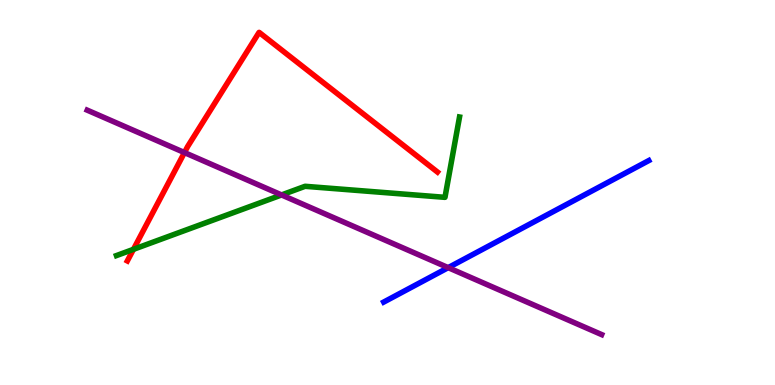[{'lines': ['blue', 'red'], 'intersections': []}, {'lines': ['green', 'red'], 'intersections': [{'x': 1.72, 'y': 3.52}]}, {'lines': ['purple', 'red'], 'intersections': [{'x': 2.38, 'y': 6.04}]}, {'lines': ['blue', 'green'], 'intersections': []}, {'lines': ['blue', 'purple'], 'intersections': [{'x': 5.78, 'y': 3.05}]}, {'lines': ['green', 'purple'], 'intersections': [{'x': 3.63, 'y': 4.94}]}]